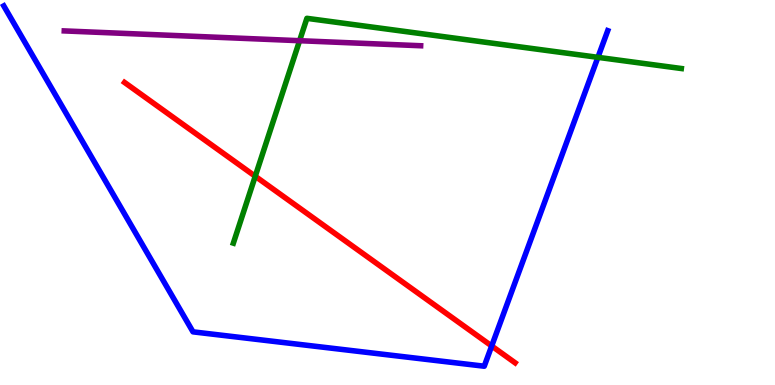[{'lines': ['blue', 'red'], 'intersections': [{'x': 6.34, 'y': 1.01}]}, {'lines': ['green', 'red'], 'intersections': [{'x': 3.29, 'y': 5.42}]}, {'lines': ['purple', 'red'], 'intersections': []}, {'lines': ['blue', 'green'], 'intersections': [{'x': 7.72, 'y': 8.51}]}, {'lines': ['blue', 'purple'], 'intersections': []}, {'lines': ['green', 'purple'], 'intersections': [{'x': 3.87, 'y': 8.94}]}]